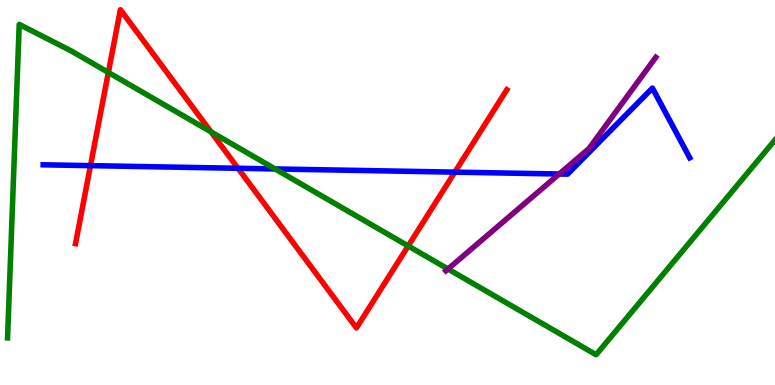[{'lines': ['blue', 'red'], 'intersections': [{'x': 1.17, 'y': 5.7}, {'x': 3.07, 'y': 5.63}, {'x': 5.87, 'y': 5.53}]}, {'lines': ['green', 'red'], 'intersections': [{'x': 1.4, 'y': 8.12}, {'x': 2.72, 'y': 6.58}, {'x': 5.27, 'y': 3.61}]}, {'lines': ['purple', 'red'], 'intersections': []}, {'lines': ['blue', 'green'], 'intersections': [{'x': 3.55, 'y': 5.61}]}, {'lines': ['blue', 'purple'], 'intersections': [{'x': 7.22, 'y': 5.48}]}, {'lines': ['green', 'purple'], 'intersections': [{'x': 5.78, 'y': 3.01}]}]